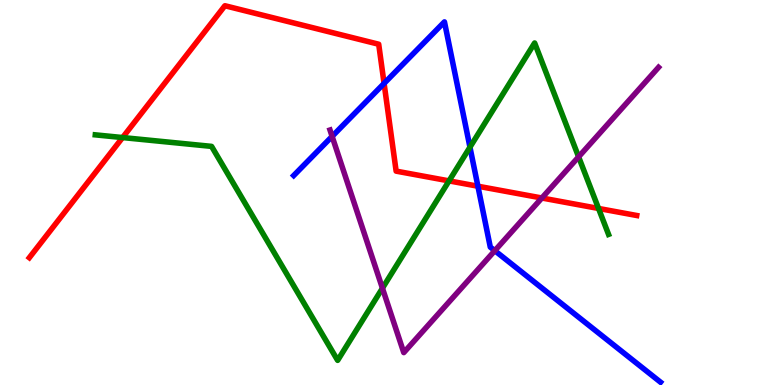[{'lines': ['blue', 'red'], 'intersections': [{'x': 4.96, 'y': 7.83}, {'x': 6.17, 'y': 5.16}]}, {'lines': ['green', 'red'], 'intersections': [{'x': 1.58, 'y': 6.43}, {'x': 5.79, 'y': 5.3}, {'x': 7.72, 'y': 4.59}]}, {'lines': ['purple', 'red'], 'intersections': [{'x': 6.99, 'y': 4.86}]}, {'lines': ['blue', 'green'], 'intersections': [{'x': 6.06, 'y': 6.18}]}, {'lines': ['blue', 'purple'], 'intersections': [{'x': 4.29, 'y': 6.46}, {'x': 6.38, 'y': 3.49}]}, {'lines': ['green', 'purple'], 'intersections': [{'x': 4.93, 'y': 2.51}, {'x': 7.47, 'y': 5.93}]}]